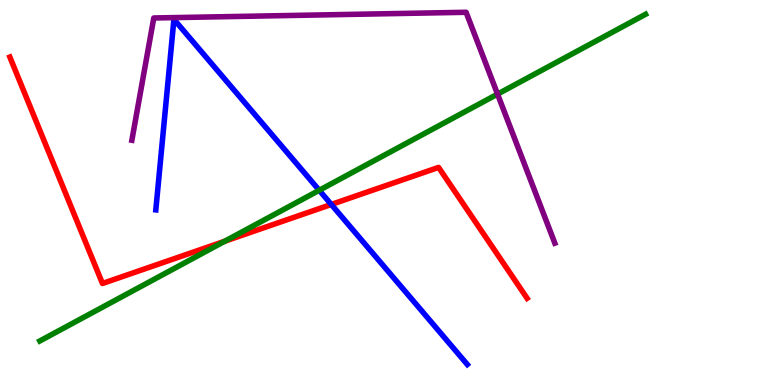[{'lines': ['blue', 'red'], 'intersections': [{'x': 4.27, 'y': 4.69}]}, {'lines': ['green', 'red'], 'intersections': [{'x': 2.9, 'y': 3.73}]}, {'lines': ['purple', 'red'], 'intersections': []}, {'lines': ['blue', 'green'], 'intersections': [{'x': 4.12, 'y': 5.06}]}, {'lines': ['blue', 'purple'], 'intersections': []}, {'lines': ['green', 'purple'], 'intersections': [{'x': 6.42, 'y': 7.56}]}]